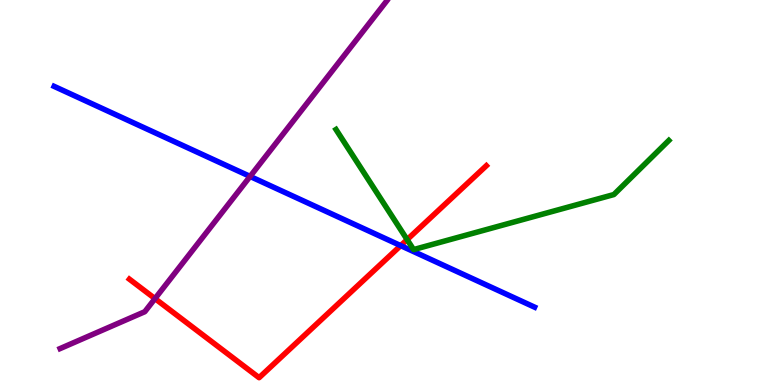[{'lines': ['blue', 'red'], 'intersections': [{'x': 5.17, 'y': 3.62}]}, {'lines': ['green', 'red'], 'intersections': [{'x': 5.25, 'y': 3.78}]}, {'lines': ['purple', 'red'], 'intersections': [{'x': 2.0, 'y': 2.24}]}, {'lines': ['blue', 'green'], 'intersections': []}, {'lines': ['blue', 'purple'], 'intersections': [{'x': 3.23, 'y': 5.42}]}, {'lines': ['green', 'purple'], 'intersections': []}]